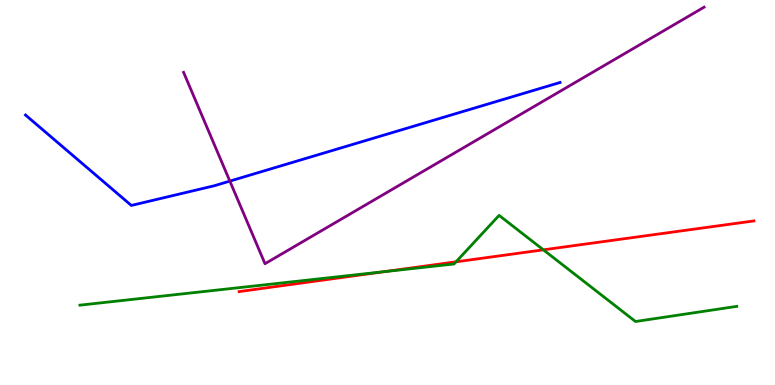[{'lines': ['blue', 'red'], 'intersections': []}, {'lines': ['green', 'red'], 'intersections': [{'x': 4.96, 'y': 2.94}, {'x': 5.88, 'y': 3.2}, {'x': 7.01, 'y': 3.51}]}, {'lines': ['purple', 'red'], 'intersections': []}, {'lines': ['blue', 'green'], 'intersections': []}, {'lines': ['blue', 'purple'], 'intersections': [{'x': 2.97, 'y': 5.3}]}, {'lines': ['green', 'purple'], 'intersections': []}]